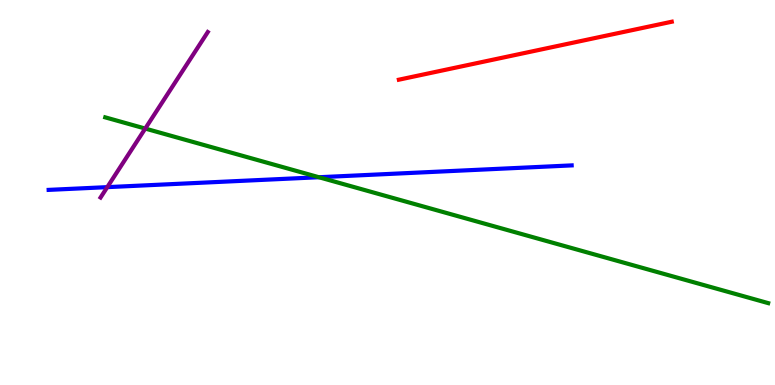[{'lines': ['blue', 'red'], 'intersections': []}, {'lines': ['green', 'red'], 'intersections': []}, {'lines': ['purple', 'red'], 'intersections': []}, {'lines': ['blue', 'green'], 'intersections': [{'x': 4.12, 'y': 5.4}]}, {'lines': ['blue', 'purple'], 'intersections': [{'x': 1.38, 'y': 5.14}]}, {'lines': ['green', 'purple'], 'intersections': [{'x': 1.87, 'y': 6.66}]}]